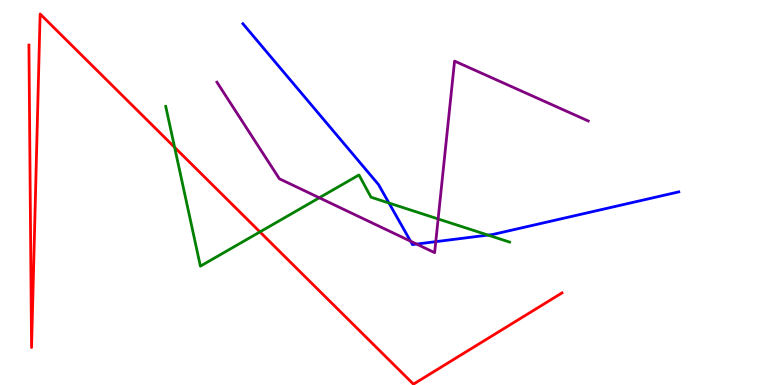[{'lines': ['blue', 'red'], 'intersections': []}, {'lines': ['green', 'red'], 'intersections': [{'x': 2.25, 'y': 6.17}, {'x': 3.35, 'y': 3.98}]}, {'lines': ['purple', 'red'], 'intersections': []}, {'lines': ['blue', 'green'], 'intersections': [{'x': 5.02, 'y': 4.73}, {'x': 6.3, 'y': 3.89}]}, {'lines': ['blue', 'purple'], 'intersections': [{'x': 5.3, 'y': 3.74}, {'x': 5.38, 'y': 3.66}, {'x': 5.62, 'y': 3.72}]}, {'lines': ['green', 'purple'], 'intersections': [{'x': 4.12, 'y': 4.86}, {'x': 5.65, 'y': 4.31}]}]